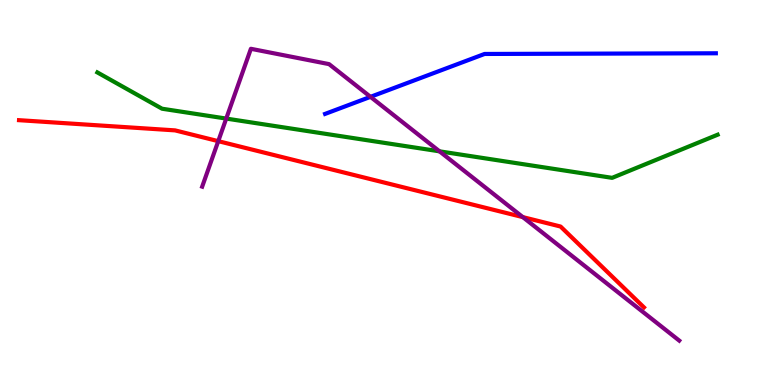[{'lines': ['blue', 'red'], 'intersections': []}, {'lines': ['green', 'red'], 'intersections': []}, {'lines': ['purple', 'red'], 'intersections': [{'x': 2.82, 'y': 6.33}, {'x': 6.75, 'y': 4.36}]}, {'lines': ['blue', 'green'], 'intersections': []}, {'lines': ['blue', 'purple'], 'intersections': [{'x': 4.78, 'y': 7.48}]}, {'lines': ['green', 'purple'], 'intersections': [{'x': 2.92, 'y': 6.92}, {'x': 5.67, 'y': 6.07}]}]